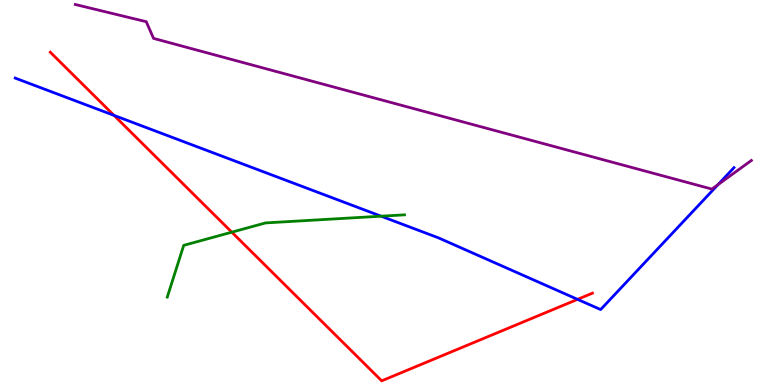[{'lines': ['blue', 'red'], 'intersections': [{'x': 1.47, 'y': 7.0}, {'x': 7.45, 'y': 2.22}]}, {'lines': ['green', 'red'], 'intersections': [{'x': 2.99, 'y': 3.97}]}, {'lines': ['purple', 'red'], 'intersections': []}, {'lines': ['blue', 'green'], 'intersections': [{'x': 4.92, 'y': 4.38}]}, {'lines': ['blue', 'purple'], 'intersections': [{'x': 9.26, 'y': 5.2}]}, {'lines': ['green', 'purple'], 'intersections': []}]